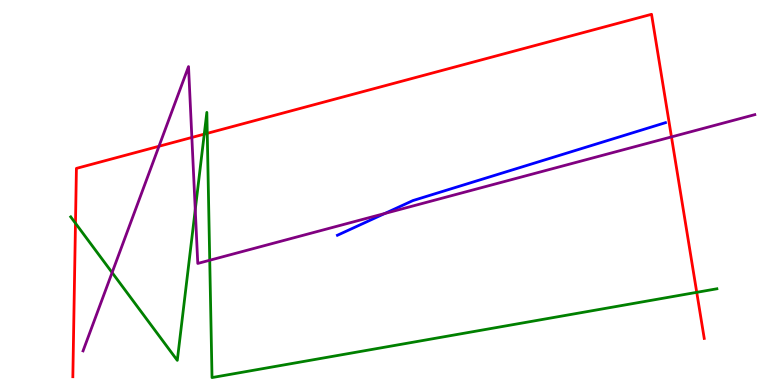[{'lines': ['blue', 'red'], 'intersections': []}, {'lines': ['green', 'red'], 'intersections': [{'x': 0.974, 'y': 4.2}, {'x': 2.64, 'y': 6.52}, {'x': 2.67, 'y': 6.54}, {'x': 8.99, 'y': 2.41}]}, {'lines': ['purple', 'red'], 'intersections': [{'x': 2.05, 'y': 6.2}, {'x': 2.48, 'y': 6.43}, {'x': 8.66, 'y': 6.44}]}, {'lines': ['blue', 'green'], 'intersections': []}, {'lines': ['blue', 'purple'], 'intersections': [{'x': 4.97, 'y': 4.46}]}, {'lines': ['green', 'purple'], 'intersections': [{'x': 1.45, 'y': 2.92}, {'x': 2.52, 'y': 4.55}, {'x': 2.71, 'y': 3.24}]}]